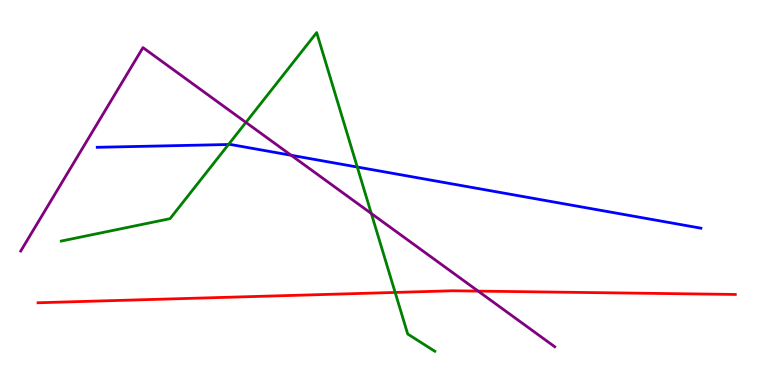[{'lines': ['blue', 'red'], 'intersections': []}, {'lines': ['green', 'red'], 'intersections': [{'x': 5.1, 'y': 2.4}]}, {'lines': ['purple', 'red'], 'intersections': [{'x': 6.17, 'y': 2.44}]}, {'lines': ['blue', 'green'], 'intersections': [{'x': 2.95, 'y': 6.25}, {'x': 4.61, 'y': 5.66}]}, {'lines': ['blue', 'purple'], 'intersections': [{'x': 3.76, 'y': 5.97}]}, {'lines': ['green', 'purple'], 'intersections': [{'x': 3.17, 'y': 6.82}, {'x': 4.79, 'y': 4.45}]}]